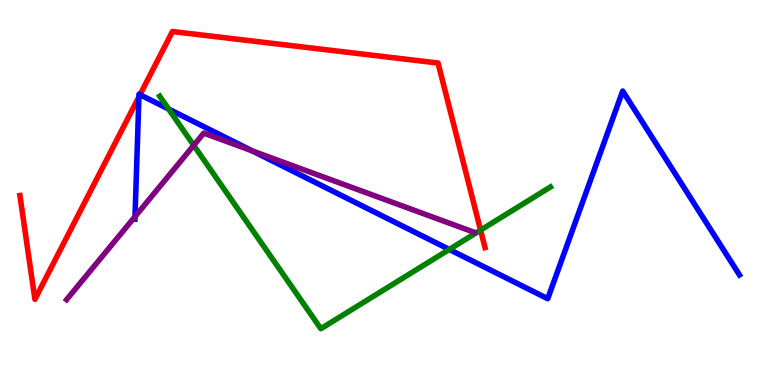[{'lines': ['blue', 'red'], 'intersections': [{'x': 1.79, 'y': 7.49}, {'x': 1.81, 'y': 7.54}]}, {'lines': ['green', 'red'], 'intersections': [{'x': 6.2, 'y': 4.02}]}, {'lines': ['purple', 'red'], 'intersections': []}, {'lines': ['blue', 'green'], 'intersections': [{'x': 2.18, 'y': 7.17}, {'x': 5.8, 'y': 3.52}]}, {'lines': ['blue', 'purple'], 'intersections': [{'x': 1.74, 'y': 4.37}, {'x': 3.26, 'y': 6.08}]}, {'lines': ['green', 'purple'], 'intersections': [{'x': 2.5, 'y': 6.23}]}]